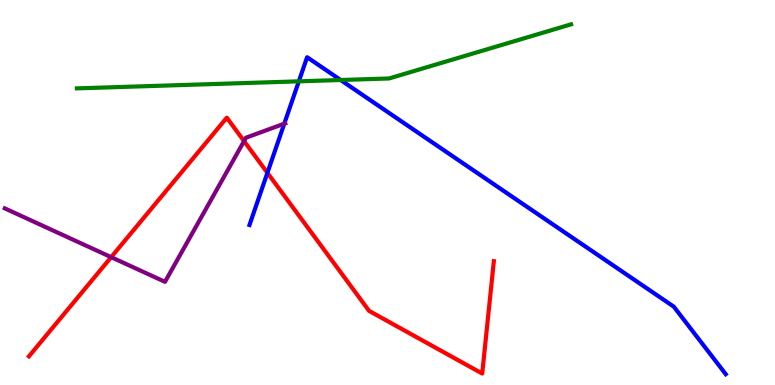[{'lines': ['blue', 'red'], 'intersections': [{'x': 3.45, 'y': 5.51}]}, {'lines': ['green', 'red'], 'intersections': []}, {'lines': ['purple', 'red'], 'intersections': [{'x': 1.43, 'y': 3.32}, {'x': 3.15, 'y': 6.33}]}, {'lines': ['blue', 'green'], 'intersections': [{'x': 3.86, 'y': 7.89}, {'x': 4.4, 'y': 7.92}]}, {'lines': ['blue', 'purple'], 'intersections': [{'x': 3.67, 'y': 6.79}]}, {'lines': ['green', 'purple'], 'intersections': []}]